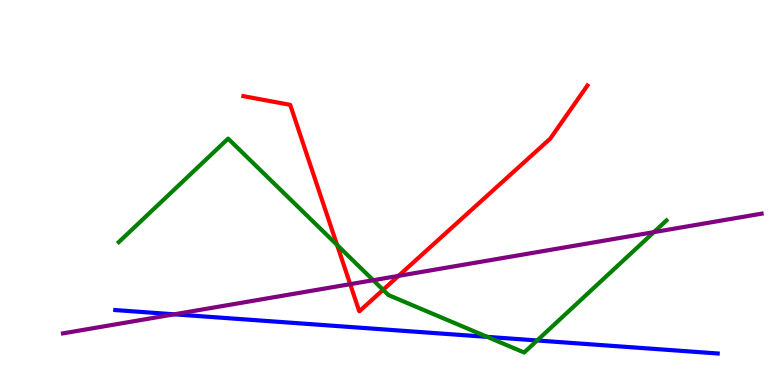[{'lines': ['blue', 'red'], 'intersections': []}, {'lines': ['green', 'red'], 'intersections': [{'x': 4.35, 'y': 3.64}, {'x': 4.94, 'y': 2.47}]}, {'lines': ['purple', 'red'], 'intersections': [{'x': 4.52, 'y': 2.62}, {'x': 5.14, 'y': 2.83}]}, {'lines': ['blue', 'green'], 'intersections': [{'x': 6.29, 'y': 1.25}, {'x': 6.93, 'y': 1.16}]}, {'lines': ['blue', 'purple'], 'intersections': [{'x': 2.25, 'y': 1.84}]}, {'lines': ['green', 'purple'], 'intersections': [{'x': 4.82, 'y': 2.72}, {'x': 8.44, 'y': 3.97}]}]